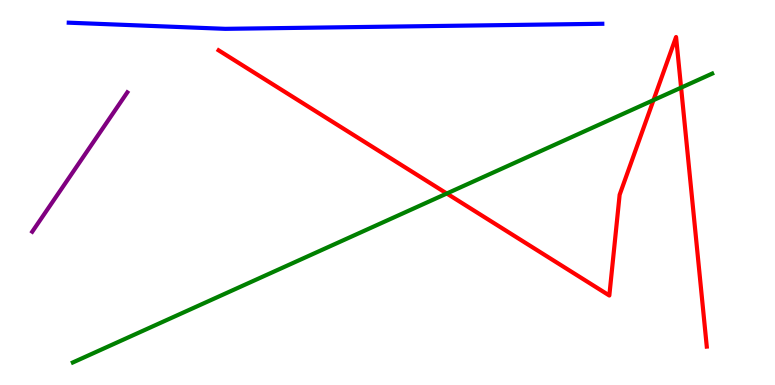[{'lines': ['blue', 'red'], 'intersections': []}, {'lines': ['green', 'red'], 'intersections': [{'x': 5.77, 'y': 4.97}, {'x': 8.43, 'y': 7.4}, {'x': 8.79, 'y': 7.72}]}, {'lines': ['purple', 'red'], 'intersections': []}, {'lines': ['blue', 'green'], 'intersections': []}, {'lines': ['blue', 'purple'], 'intersections': []}, {'lines': ['green', 'purple'], 'intersections': []}]